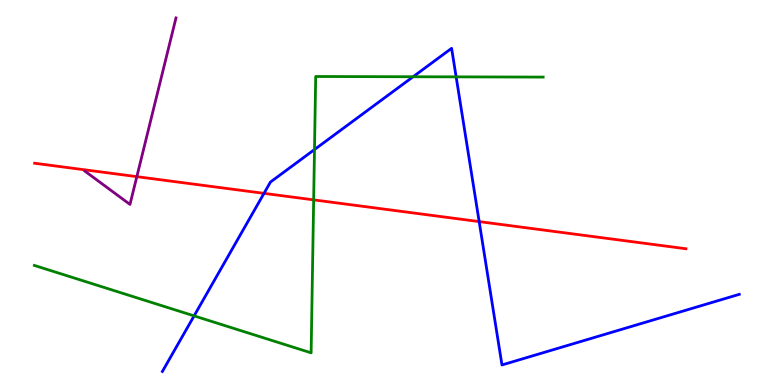[{'lines': ['blue', 'red'], 'intersections': [{'x': 3.41, 'y': 4.98}, {'x': 6.18, 'y': 4.24}]}, {'lines': ['green', 'red'], 'intersections': [{'x': 4.05, 'y': 4.81}]}, {'lines': ['purple', 'red'], 'intersections': [{'x': 1.77, 'y': 5.41}]}, {'lines': ['blue', 'green'], 'intersections': [{'x': 2.5, 'y': 1.8}, {'x': 4.06, 'y': 6.12}, {'x': 5.33, 'y': 8.01}, {'x': 5.89, 'y': 8.0}]}, {'lines': ['blue', 'purple'], 'intersections': []}, {'lines': ['green', 'purple'], 'intersections': []}]